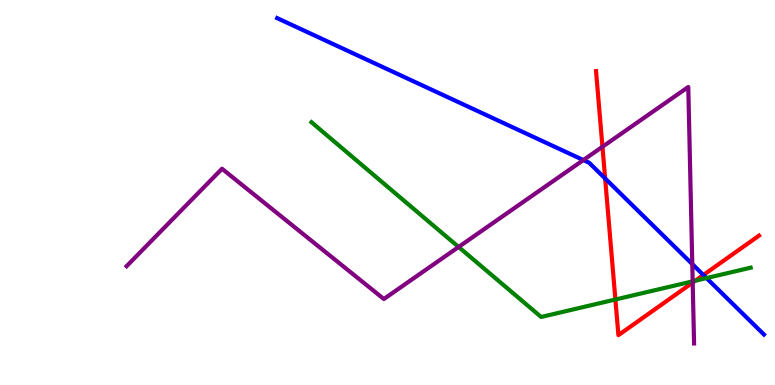[{'lines': ['blue', 'red'], 'intersections': [{'x': 7.81, 'y': 5.36}, {'x': 9.08, 'y': 2.86}]}, {'lines': ['green', 'red'], 'intersections': [{'x': 7.94, 'y': 2.22}, {'x': 8.97, 'y': 2.71}]}, {'lines': ['purple', 'red'], 'intersections': [{'x': 7.77, 'y': 6.19}, {'x': 8.94, 'y': 2.66}]}, {'lines': ['blue', 'green'], 'intersections': [{'x': 9.12, 'y': 2.78}]}, {'lines': ['blue', 'purple'], 'intersections': [{'x': 7.53, 'y': 5.84}, {'x': 8.93, 'y': 3.14}]}, {'lines': ['green', 'purple'], 'intersections': [{'x': 5.92, 'y': 3.59}, {'x': 8.94, 'y': 2.69}]}]